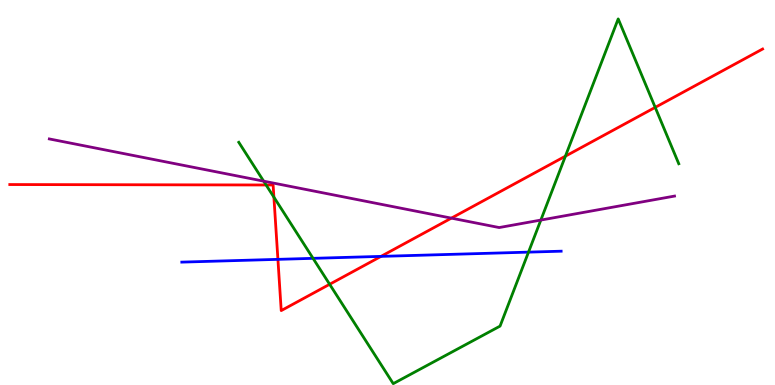[{'lines': ['blue', 'red'], 'intersections': [{'x': 3.59, 'y': 3.26}, {'x': 4.92, 'y': 3.34}]}, {'lines': ['green', 'red'], 'intersections': [{'x': 3.43, 'y': 5.2}, {'x': 3.53, 'y': 4.88}, {'x': 4.25, 'y': 2.62}, {'x': 7.3, 'y': 5.94}, {'x': 8.45, 'y': 7.21}]}, {'lines': ['purple', 'red'], 'intersections': [{'x': 5.82, 'y': 4.33}]}, {'lines': ['blue', 'green'], 'intersections': [{'x': 4.04, 'y': 3.29}, {'x': 6.82, 'y': 3.45}]}, {'lines': ['blue', 'purple'], 'intersections': []}, {'lines': ['green', 'purple'], 'intersections': [{'x': 3.4, 'y': 5.29}, {'x': 6.98, 'y': 4.28}]}]